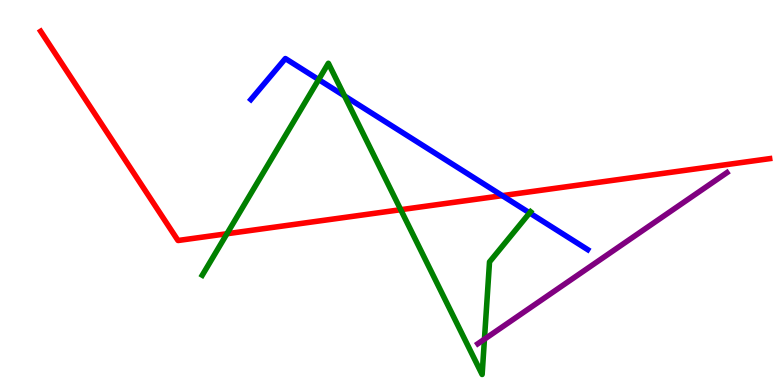[{'lines': ['blue', 'red'], 'intersections': [{'x': 6.48, 'y': 4.92}]}, {'lines': ['green', 'red'], 'intersections': [{'x': 2.93, 'y': 3.93}, {'x': 5.17, 'y': 4.55}]}, {'lines': ['purple', 'red'], 'intersections': []}, {'lines': ['blue', 'green'], 'intersections': [{'x': 4.11, 'y': 7.93}, {'x': 4.45, 'y': 7.51}, {'x': 6.83, 'y': 4.47}]}, {'lines': ['blue', 'purple'], 'intersections': []}, {'lines': ['green', 'purple'], 'intersections': [{'x': 6.25, 'y': 1.19}]}]